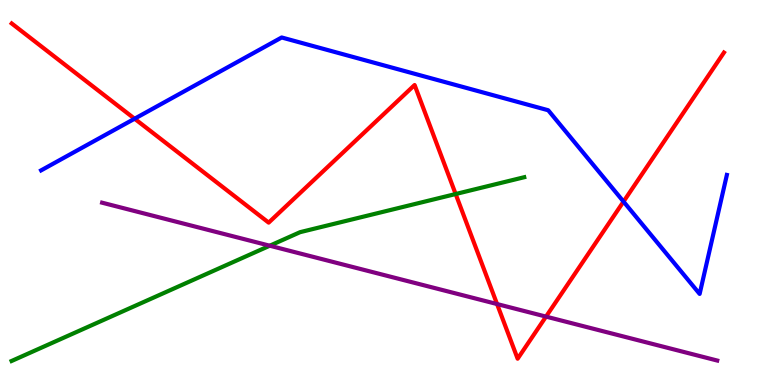[{'lines': ['blue', 'red'], 'intersections': [{'x': 1.74, 'y': 6.92}, {'x': 8.05, 'y': 4.76}]}, {'lines': ['green', 'red'], 'intersections': [{'x': 5.88, 'y': 4.96}]}, {'lines': ['purple', 'red'], 'intersections': [{'x': 6.41, 'y': 2.1}, {'x': 7.05, 'y': 1.78}]}, {'lines': ['blue', 'green'], 'intersections': []}, {'lines': ['blue', 'purple'], 'intersections': []}, {'lines': ['green', 'purple'], 'intersections': [{'x': 3.48, 'y': 3.62}]}]